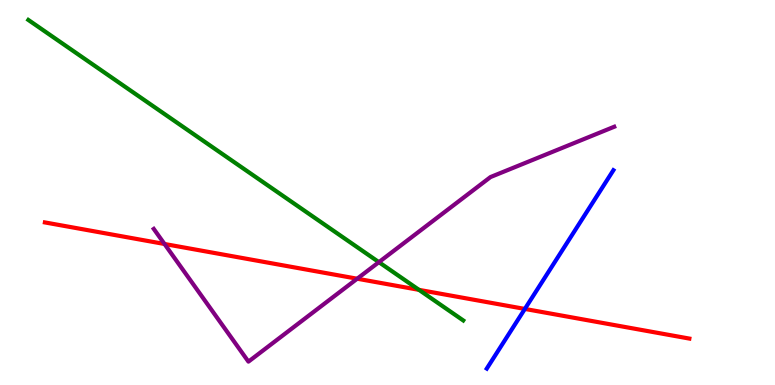[{'lines': ['blue', 'red'], 'intersections': [{'x': 6.77, 'y': 1.98}]}, {'lines': ['green', 'red'], 'intersections': [{'x': 5.41, 'y': 2.47}]}, {'lines': ['purple', 'red'], 'intersections': [{'x': 2.12, 'y': 3.66}, {'x': 4.61, 'y': 2.76}]}, {'lines': ['blue', 'green'], 'intersections': []}, {'lines': ['blue', 'purple'], 'intersections': []}, {'lines': ['green', 'purple'], 'intersections': [{'x': 4.89, 'y': 3.19}]}]